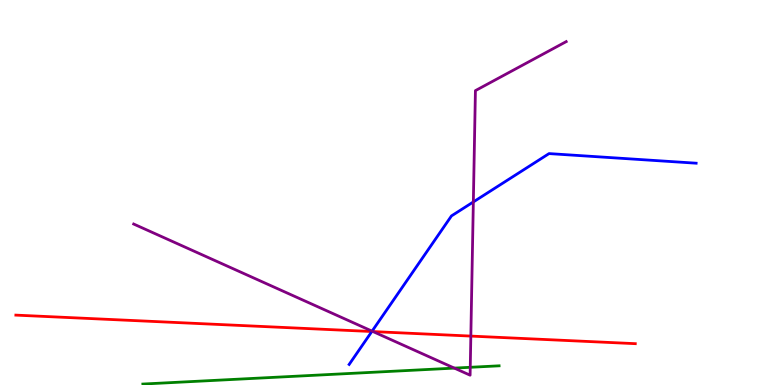[{'lines': ['blue', 'red'], 'intersections': [{'x': 4.8, 'y': 1.39}]}, {'lines': ['green', 'red'], 'intersections': []}, {'lines': ['purple', 'red'], 'intersections': [{'x': 4.81, 'y': 1.39}, {'x': 6.08, 'y': 1.27}]}, {'lines': ['blue', 'green'], 'intersections': []}, {'lines': ['blue', 'purple'], 'intersections': [{'x': 4.8, 'y': 1.4}, {'x': 6.11, 'y': 4.75}]}, {'lines': ['green', 'purple'], 'intersections': [{'x': 5.86, 'y': 0.439}, {'x': 6.07, 'y': 0.46}]}]